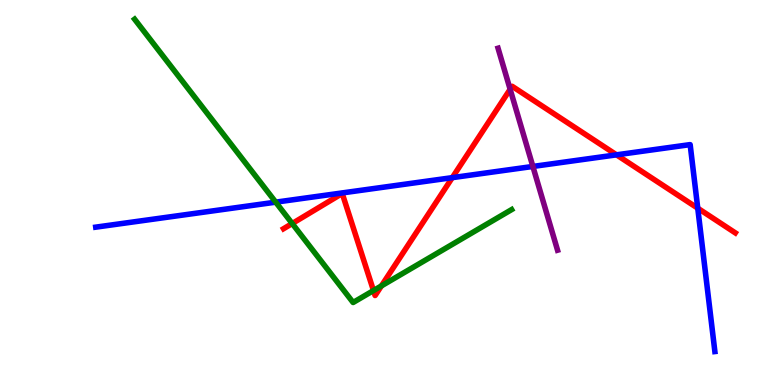[{'lines': ['blue', 'red'], 'intersections': [{'x': 5.84, 'y': 5.39}, {'x': 7.95, 'y': 5.98}, {'x': 9.0, 'y': 4.59}]}, {'lines': ['green', 'red'], 'intersections': [{'x': 3.77, 'y': 4.19}, {'x': 4.82, 'y': 2.45}, {'x': 4.92, 'y': 2.57}]}, {'lines': ['purple', 'red'], 'intersections': [{'x': 6.58, 'y': 7.68}]}, {'lines': ['blue', 'green'], 'intersections': [{'x': 3.56, 'y': 4.75}]}, {'lines': ['blue', 'purple'], 'intersections': [{'x': 6.88, 'y': 5.68}]}, {'lines': ['green', 'purple'], 'intersections': []}]